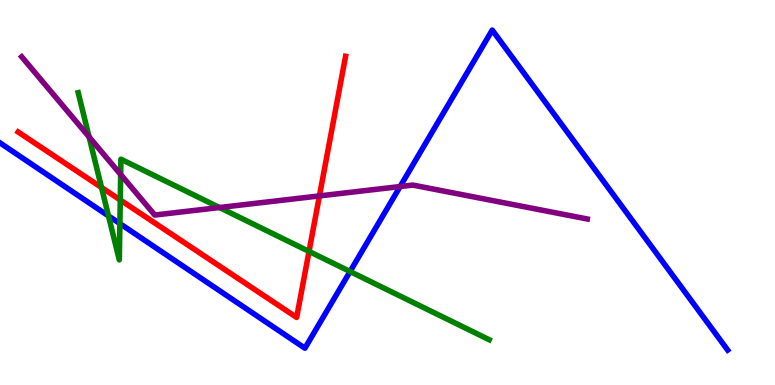[{'lines': ['blue', 'red'], 'intersections': []}, {'lines': ['green', 'red'], 'intersections': [{'x': 1.31, 'y': 5.13}, {'x': 1.55, 'y': 4.81}, {'x': 3.99, 'y': 3.47}]}, {'lines': ['purple', 'red'], 'intersections': [{'x': 4.12, 'y': 4.91}]}, {'lines': ['blue', 'green'], 'intersections': [{'x': 1.4, 'y': 4.39}, {'x': 1.55, 'y': 4.19}, {'x': 4.52, 'y': 2.95}]}, {'lines': ['blue', 'purple'], 'intersections': [{'x': 5.16, 'y': 5.15}]}, {'lines': ['green', 'purple'], 'intersections': [{'x': 1.15, 'y': 6.44}, {'x': 1.56, 'y': 5.47}, {'x': 2.83, 'y': 4.61}]}]